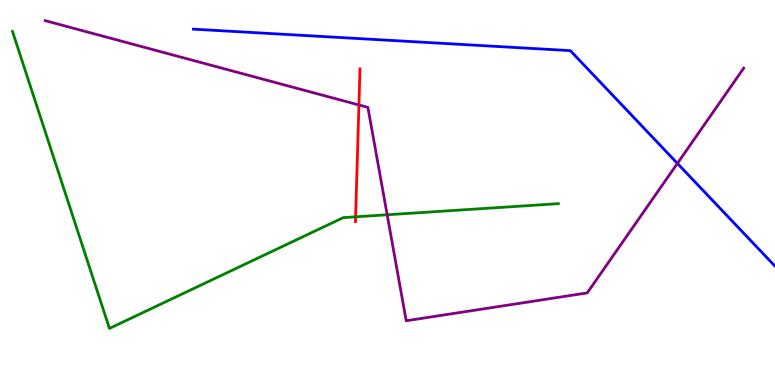[{'lines': ['blue', 'red'], 'intersections': []}, {'lines': ['green', 'red'], 'intersections': [{'x': 4.59, 'y': 4.37}]}, {'lines': ['purple', 'red'], 'intersections': [{'x': 4.63, 'y': 7.27}]}, {'lines': ['blue', 'green'], 'intersections': []}, {'lines': ['blue', 'purple'], 'intersections': [{'x': 8.74, 'y': 5.76}]}, {'lines': ['green', 'purple'], 'intersections': [{'x': 5.0, 'y': 4.42}]}]